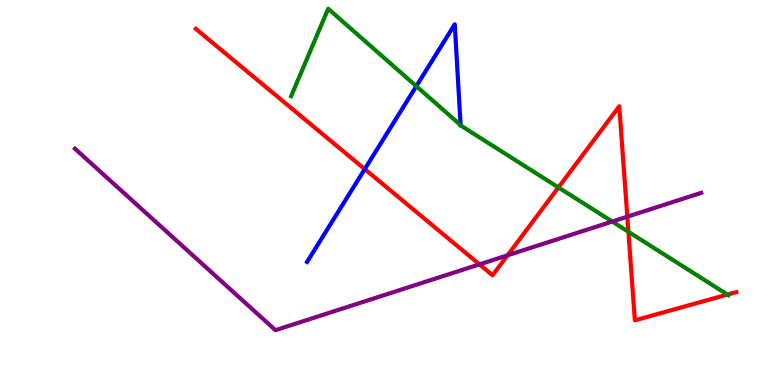[{'lines': ['blue', 'red'], 'intersections': [{'x': 4.71, 'y': 5.61}]}, {'lines': ['green', 'red'], 'intersections': [{'x': 7.21, 'y': 5.13}, {'x': 8.11, 'y': 3.98}, {'x': 9.39, 'y': 2.35}]}, {'lines': ['purple', 'red'], 'intersections': [{'x': 6.19, 'y': 3.13}, {'x': 6.55, 'y': 3.37}, {'x': 8.09, 'y': 4.37}]}, {'lines': ['blue', 'green'], 'intersections': [{'x': 5.37, 'y': 7.76}, {'x': 5.94, 'y': 6.75}]}, {'lines': ['blue', 'purple'], 'intersections': []}, {'lines': ['green', 'purple'], 'intersections': [{'x': 7.9, 'y': 4.25}]}]